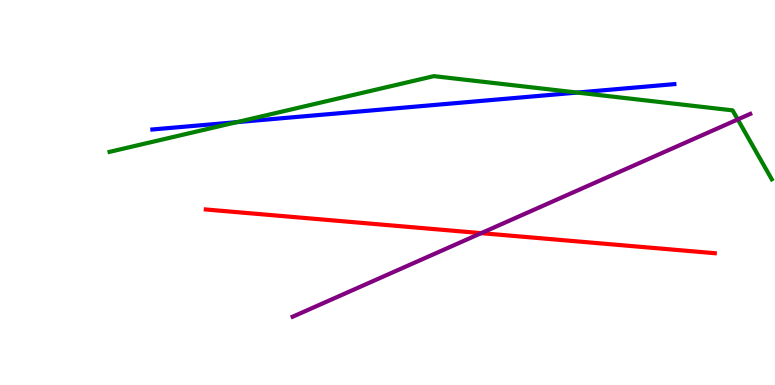[{'lines': ['blue', 'red'], 'intersections': []}, {'lines': ['green', 'red'], 'intersections': []}, {'lines': ['purple', 'red'], 'intersections': [{'x': 6.21, 'y': 3.94}]}, {'lines': ['blue', 'green'], 'intersections': [{'x': 3.06, 'y': 6.83}, {'x': 7.45, 'y': 7.6}]}, {'lines': ['blue', 'purple'], 'intersections': []}, {'lines': ['green', 'purple'], 'intersections': [{'x': 9.52, 'y': 6.9}]}]